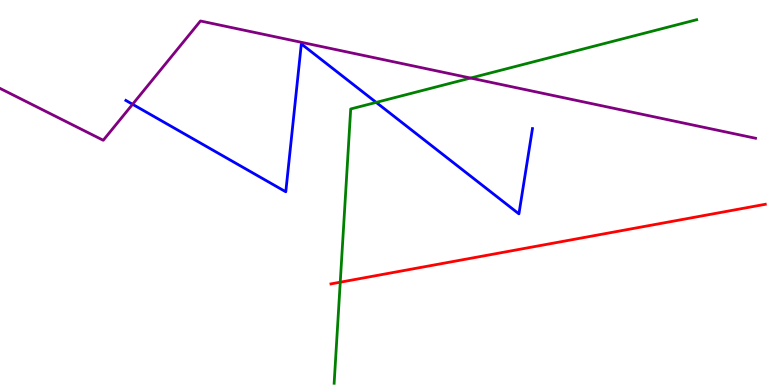[{'lines': ['blue', 'red'], 'intersections': []}, {'lines': ['green', 'red'], 'intersections': [{'x': 4.39, 'y': 2.67}]}, {'lines': ['purple', 'red'], 'intersections': []}, {'lines': ['blue', 'green'], 'intersections': [{'x': 4.85, 'y': 7.34}]}, {'lines': ['blue', 'purple'], 'intersections': [{'x': 1.71, 'y': 7.29}]}, {'lines': ['green', 'purple'], 'intersections': [{'x': 6.07, 'y': 7.97}]}]